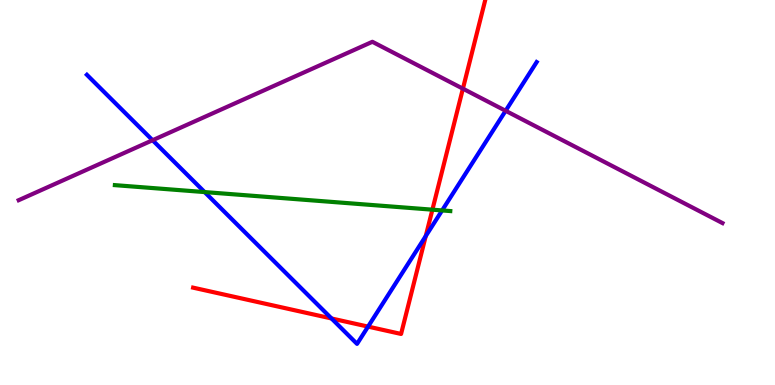[{'lines': ['blue', 'red'], 'intersections': [{'x': 4.28, 'y': 1.73}, {'x': 4.75, 'y': 1.52}, {'x': 5.49, 'y': 3.87}]}, {'lines': ['green', 'red'], 'intersections': [{'x': 5.58, 'y': 4.55}]}, {'lines': ['purple', 'red'], 'intersections': [{'x': 5.97, 'y': 7.7}]}, {'lines': ['blue', 'green'], 'intersections': [{'x': 2.64, 'y': 5.01}, {'x': 5.7, 'y': 4.53}]}, {'lines': ['blue', 'purple'], 'intersections': [{'x': 1.97, 'y': 6.36}, {'x': 6.52, 'y': 7.12}]}, {'lines': ['green', 'purple'], 'intersections': []}]